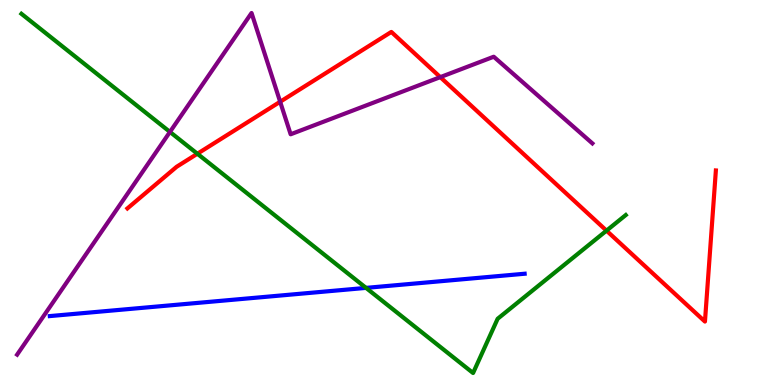[{'lines': ['blue', 'red'], 'intersections': []}, {'lines': ['green', 'red'], 'intersections': [{'x': 2.55, 'y': 6.01}, {'x': 7.83, 'y': 4.01}]}, {'lines': ['purple', 'red'], 'intersections': [{'x': 3.61, 'y': 7.36}, {'x': 5.68, 'y': 8.0}]}, {'lines': ['blue', 'green'], 'intersections': [{'x': 4.72, 'y': 2.52}]}, {'lines': ['blue', 'purple'], 'intersections': []}, {'lines': ['green', 'purple'], 'intersections': [{'x': 2.19, 'y': 6.57}]}]